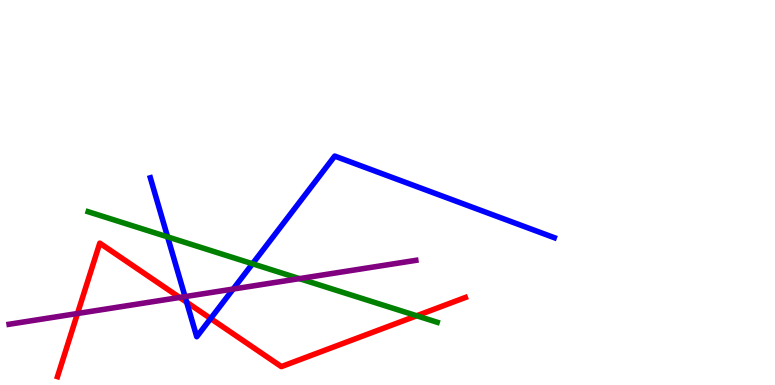[{'lines': ['blue', 'red'], 'intersections': [{'x': 2.41, 'y': 2.15}, {'x': 2.72, 'y': 1.73}]}, {'lines': ['green', 'red'], 'intersections': [{'x': 5.38, 'y': 1.8}]}, {'lines': ['purple', 'red'], 'intersections': [{'x': 1.0, 'y': 1.86}, {'x': 2.32, 'y': 2.27}]}, {'lines': ['blue', 'green'], 'intersections': [{'x': 2.16, 'y': 3.85}, {'x': 3.26, 'y': 3.15}]}, {'lines': ['blue', 'purple'], 'intersections': [{'x': 2.39, 'y': 2.3}, {'x': 3.01, 'y': 2.49}]}, {'lines': ['green', 'purple'], 'intersections': [{'x': 3.86, 'y': 2.76}]}]